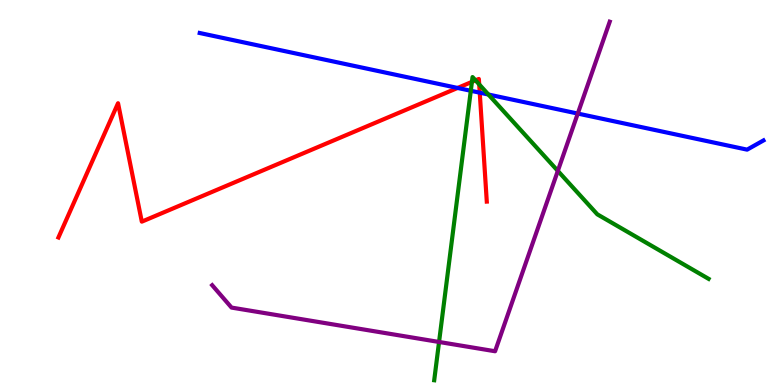[{'lines': ['blue', 'red'], 'intersections': [{'x': 5.9, 'y': 7.72}, {'x': 6.19, 'y': 7.59}]}, {'lines': ['green', 'red'], 'intersections': [{'x': 6.09, 'y': 7.87}, {'x': 6.14, 'y': 7.91}, {'x': 6.18, 'y': 7.81}]}, {'lines': ['purple', 'red'], 'intersections': []}, {'lines': ['blue', 'green'], 'intersections': [{'x': 6.07, 'y': 7.64}, {'x': 6.3, 'y': 7.55}]}, {'lines': ['blue', 'purple'], 'intersections': [{'x': 7.46, 'y': 7.05}]}, {'lines': ['green', 'purple'], 'intersections': [{'x': 5.67, 'y': 1.12}, {'x': 7.2, 'y': 5.56}]}]